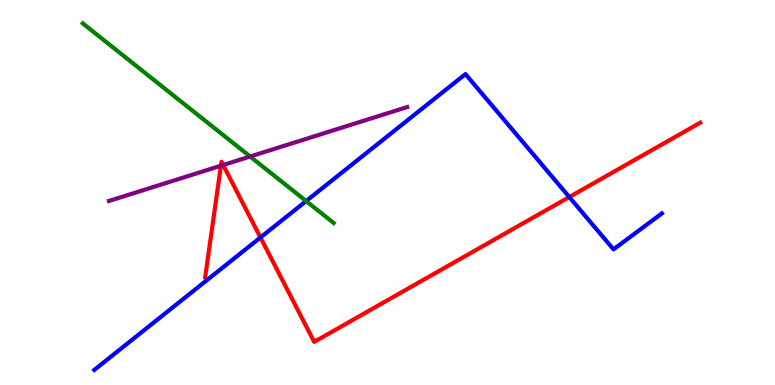[{'lines': ['blue', 'red'], 'intersections': [{'x': 3.36, 'y': 3.83}, {'x': 7.35, 'y': 4.88}]}, {'lines': ['green', 'red'], 'intersections': []}, {'lines': ['purple', 'red'], 'intersections': [{'x': 2.85, 'y': 5.7}, {'x': 2.88, 'y': 5.71}]}, {'lines': ['blue', 'green'], 'intersections': [{'x': 3.95, 'y': 4.78}]}, {'lines': ['blue', 'purple'], 'intersections': []}, {'lines': ['green', 'purple'], 'intersections': [{'x': 3.23, 'y': 5.93}]}]